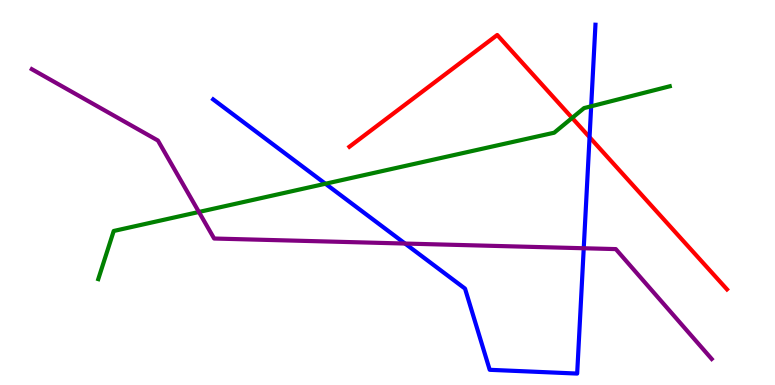[{'lines': ['blue', 'red'], 'intersections': [{'x': 7.61, 'y': 6.44}]}, {'lines': ['green', 'red'], 'intersections': [{'x': 7.38, 'y': 6.94}]}, {'lines': ['purple', 'red'], 'intersections': []}, {'lines': ['blue', 'green'], 'intersections': [{'x': 4.2, 'y': 5.23}, {'x': 7.63, 'y': 7.24}]}, {'lines': ['blue', 'purple'], 'intersections': [{'x': 5.23, 'y': 3.67}, {'x': 7.53, 'y': 3.55}]}, {'lines': ['green', 'purple'], 'intersections': [{'x': 2.57, 'y': 4.49}]}]